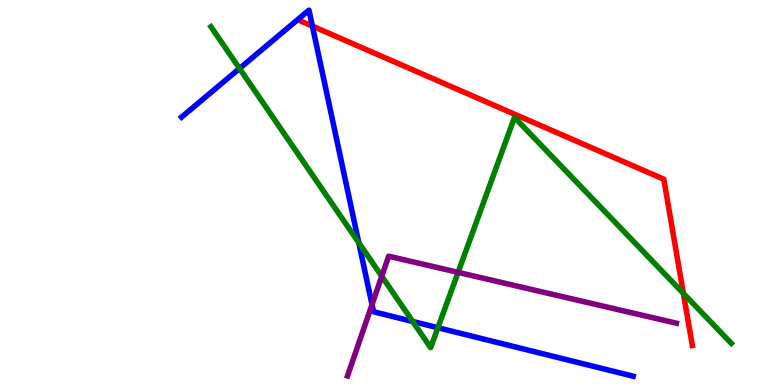[{'lines': ['blue', 'red'], 'intersections': [{'x': 4.03, 'y': 9.32}]}, {'lines': ['green', 'red'], 'intersections': [{'x': 8.82, 'y': 2.38}]}, {'lines': ['purple', 'red'], 'intersections': []}, {'lines': ['blue', 'green'], 'intersections': [{'x': 3.09, 'y': 8.22}, {'x': 4.63, 'y': 3.7}, {'x': 5.33, 'y': 1.65}, {'x': 5.65, 'y': 1.49}]}, {'lines': ['blue', 'purple'], 'intersections': [{'x': 4.8, 'y': 2.09}]}, {'lines': ['green', 'purple'], 'intersections': [{'x': 4.93, 'y': 2.82}, {'x': 5.91, 'y': 2.93}]}]